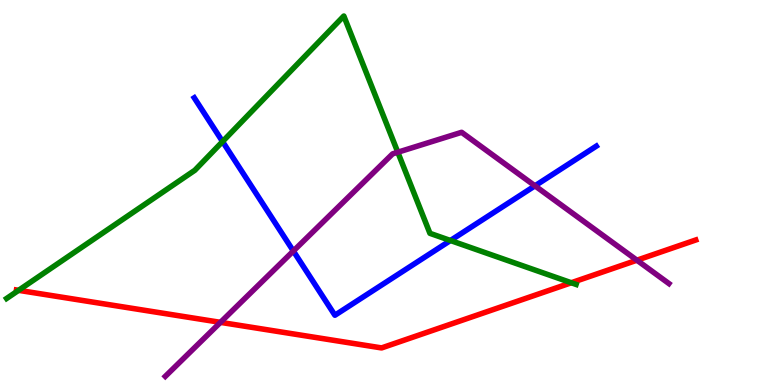[{'lines': ['blue', 'red'], 'intersections': []}, {'lines': ['green', 'red'], 'intersections': [{'x': 0.24, 'y': 2.46}, {'x': 7.37, 'y': 2.66}]}, {'lines': ['purple', 'red'], 'intersections': [{'x': 2.84, 'y': 1.63}, {'x': 8.22, 'y': 3.24}]}, {'lines': ['blue', 'green'], 'intersections': [{'x': 2.87, 'y': 6.32}, {'x': 5.81, 'y': 3.75}]}, {'lines': ['blue', 'purple'], 'intersections': [{'x': 3.79, 'y': 3.48}, {'x': 6.9, 'y': 5.17}]}, {'lines': ['green', 'purple'], 'intersections': [{'x': 5.13, 'y': 6.05}]}]